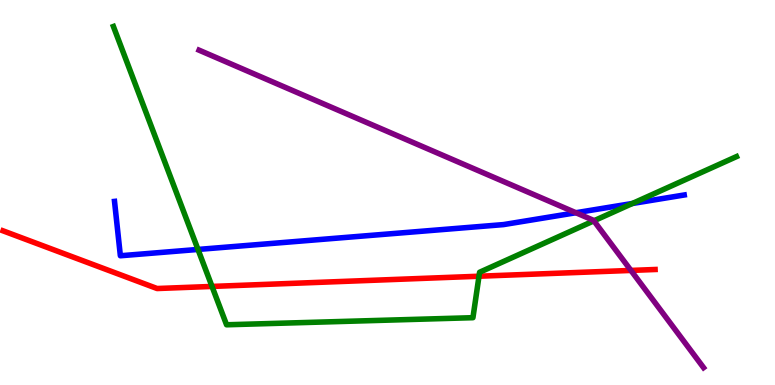[{'lines': ['blue', 'red'], 'intersections': []}, {'lines': ['green', 'red'], 'intersections': [{'x': 2.74, 'y': 2.56}, {'x': 6.18, 'y': 2.83}]}, {'lines': ['purple', 'red'], 'intersections': [{'x': 8.14, 'y': 2.98}]}, {'lines': ['blue', 'green'], 'intersections': [{'x': 2.55, 'y': 3.52}, {'x': 8.16, 'y': 4.71}]}, {'lines': ['blue', 'purple'], 'intersections': [{'x': 7.43, 'y': 4.47}]}, {'lines': ['green', 'purple'], 'intersections': [{'x': 7.66, 'y': 4.26}]}]